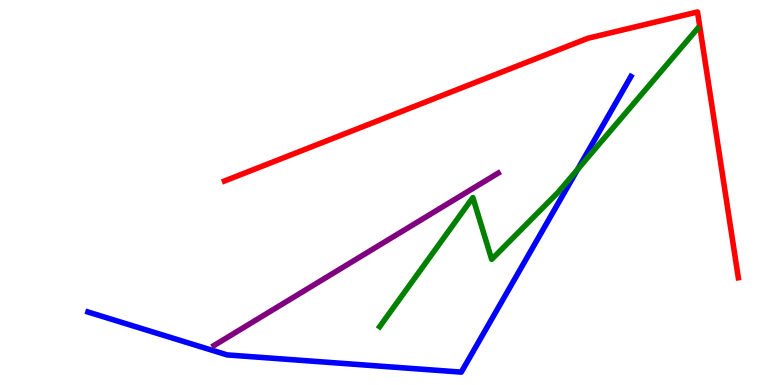[{'lines': ['blue', 'red'], 'intersections': []}, {'lines': ['green', 'red'], 'intersections': []}, {'lines': ['purple', 'red'], 'intersections': []}, {'lines': ['blue', 'green'], 'intersections': [{'x': 7.45, 'y': 5.6}]}, {'lines': ['blue', 'purple'], 'intersections': []}, {'lines': ['green', 'purple'], 'intersections': []}]